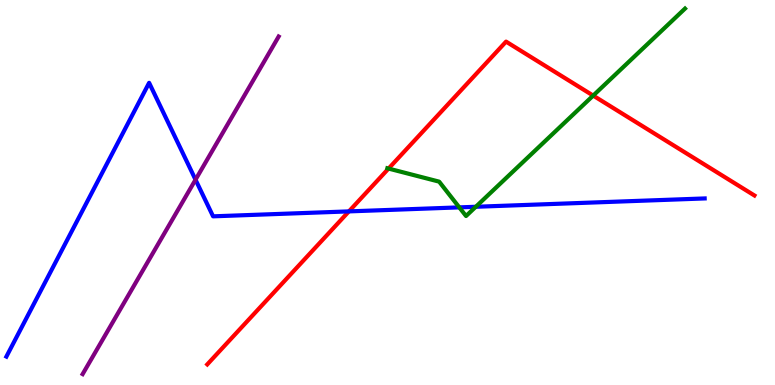[{'lines': ['blue', 'red'], 'intersections': [{'x': 4.5, 'y': 4.51}]}, {'lines': ['green', 'red'], 'intersections': [{'x': 5.01, 'y': 5.62}, {'x': 7.65, 'y': 7.52}]}, {'lines': ['purple', 'red'], 'intersections': []}, {'lines': ['blue', 'green'], 'intersections': [{'x': 5.93, 'y': 4.61}, {'x': 6.14, 'y': 4.63}]}, {'lines': ['blue', 'purple'], 'intersections': [{'x': 2.52, 'y': 5.33}]}, {'lines': ['green', 'purple'], 'intersections': []}]